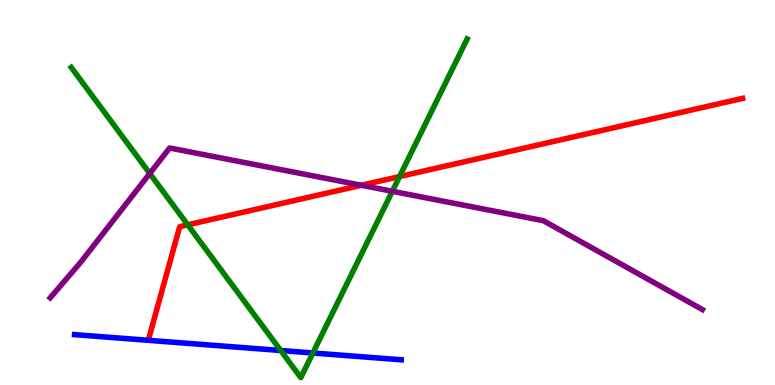[{'lines': ['blue', 'red'], 'intersections': []}, {'lines': ['green', 'red'], 'intersections': [{'x': 2.42, 'y': 4.16}, {'x': 5.16, 'y': 5.41}]}, {'lines': ['purple', 'red'], 'intersections': [{'x': 4.66, 'y': 5.19}]}, {'lines': ['blue', 'green'], 'intersections': [{'x': 3.62, 'y': 0.896}, {'x': 4.04, 'y': 0.832}]}, {'lines': ['blue', 'purple'], 'intersections': []}, {'lines': ['green', 'purple'], 'intersections': [{'x': 1.93, 'y': 5.49}, {'x': 5.06, 'y': 5.03}]}]